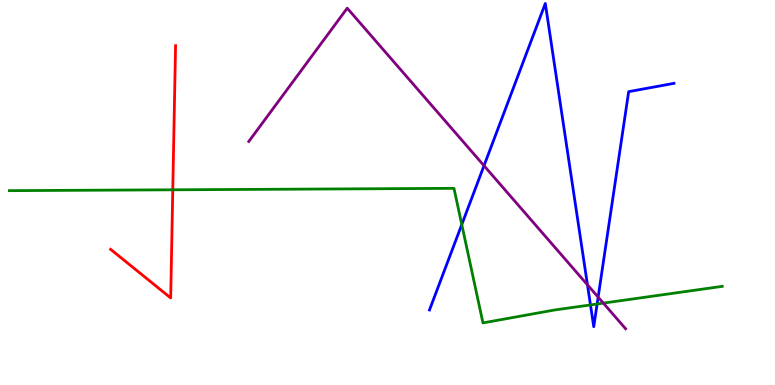[{'lines': ['blue', 'red'], 'intersections': []}, {'lines': ['green', 'red'], 'intersections': [{'x': 2.23, 'y': 5.07}]}, {'lines': ['purple', 'red'], 'intersections': []}, {'lines': ['blue', 'green'], 'intersections': [{'x': 5.96, 'y': 4.17}, {'x': 7.62, 'y': 2.08}, {'x': 7.7, 'y': 2.1}]}, {'lines': ['blue', 'purple'], 'intersections': [{'x': 6.25, 'y': 5.7}, {'x': 7.58, 'y': 2.6}, {'x': 7.72, 'y': 2.28}]}, {'lines': ['green', 'purple'], 'intersections': [{'x': 7.79, 'y': 2.13}]}]